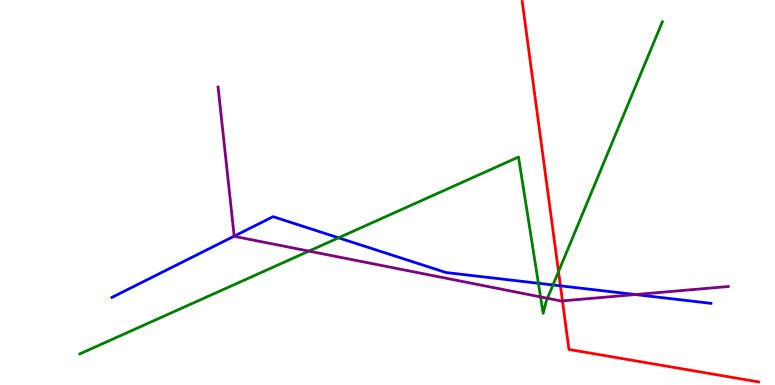[{'lines': ['blue', 'red'], 'intersections': [{'x': 7.23, 'y': 2.58}]}, {'lines': ['green', 'red'], 'intersections': [{'x': 7.21, 'y': 2.94}]}, {'lines': ['purple', 'red'], 'intersections': [{'x': 7.26, 'y': 2.19}]}, {'lines': ['blue', 'green'], 'intersections': [{'x': 4.37, 'y': 3.82}, {'x': 6.95, 'y': 2.64}, {'x': 7.14, 'y': 2.6}]}, {'lines': ['blue', 'purple'], 'intersections': [{'x': 3.02, 'y': 3.87}, {'x': 8.2, 'y': 2.35}]}, {'lines': ['green', 'purple'], 'intersections': [{'x': 3.99, 'y': 3.48}, {'x': 6.97, 'y': 2.29}, {'x': 7.06, 'y': 2.25}]}]